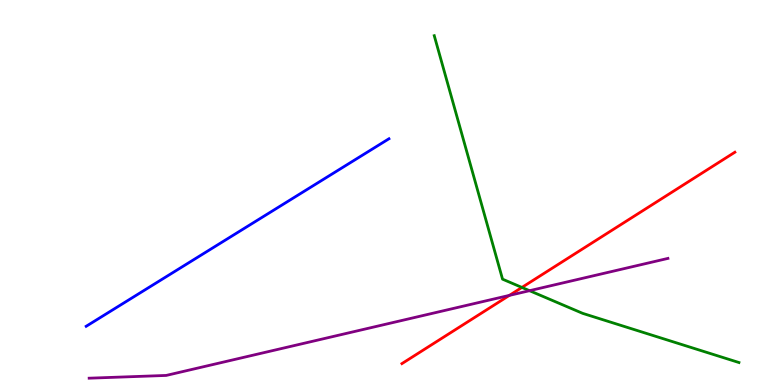[{'lines': ['blue', 'red'], 'intersections': []}, {'lines': ['green', 'red'], 'intersections': [{'x': 6.73, 'y': 2.53}]}, {'lines': ['purple', 'red'], 'intersections': [{'x': 6.57, 'y': 2.33}]}, {'lines': ['blue', 'green'], 'intersections': []}, {'lines': ['blue', 'purple'], 'intersections': []}, {'lines': ['green', 'purple'], 'intersections': [{'x': 6.83, 'y': 2.45}]}]